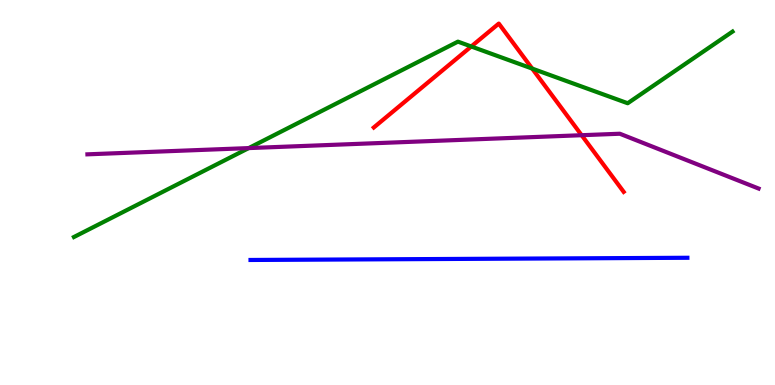[{'lines': ['blue', 'red'], 'intersections': []}, {'lines': ['green', 'red'], 'intersections': [{'x': 6.08, 'y': 8.79}, {'x': 6.87, 'y': 8.22}]}, {'lines': ['purple', 'red'], 'intersections': [{'x': 7.5, 'y': 6.49}]}, {'lines': ['blue', 'green'], 'intersections': []}, {'lines': ['blue', 'purple'], 'intersections': []}, {'lines': ['green', 'purple'], 'intersections': [{'x': 3.21, 'y': 6.15}]}]